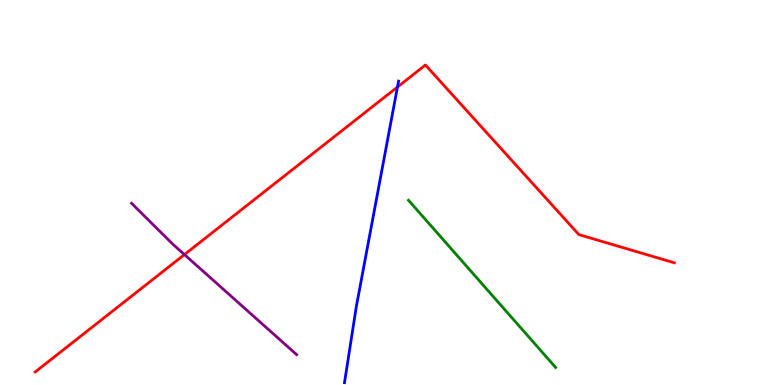[{'lines': ['blue', 'red'], 'intersections': [{'x': 5.13, 'y': 7.74}]}, {'lines': ['green', 'red'], 'intersections': []}, {'lines': ['purple', 'red'], 'intersections': [{'x': 2.38, 'y': 3.39}]}, {'lines': ['blue', 'green'], 'intersections': []}, {'lines': ['blue', 'purple'], 'intersections': []}, {'lines': ['green', 'purple'], 'intersections': []}]